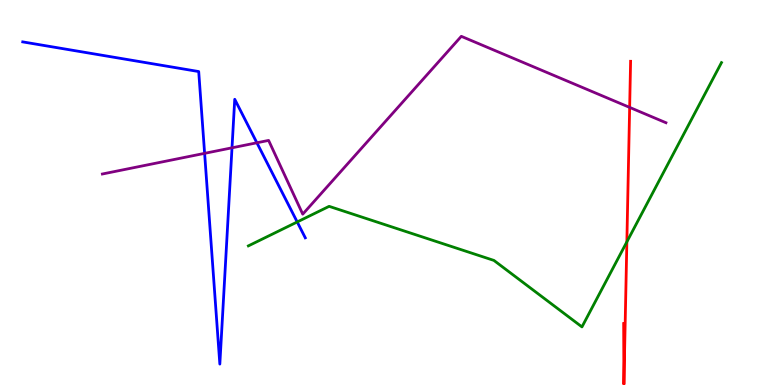[{'lines': ['blue', 'red'], 'intersections': []}, {'lines': ['green', 'red'], 'intersections': [{'x': 8.09, 'y': 3.72}]}, {'lines': ['purple', 'red'], 'intersections': [{'x': 8.12, 'y': 7.21}]}, {'lines': ['blue', 'green'], 'intersections': [{'x': 3.84, 'y': 4.23}]}, {'lines': ['blue', 'purple'], 'intersections': [{'x': 2.64, 'y': 6.02}, {'x': 2.99, 'y': 6.16}, {'x': 3.31, 'y': 6.29}]}, {'lines': ['green', 'purple'], 'intersections': []}]